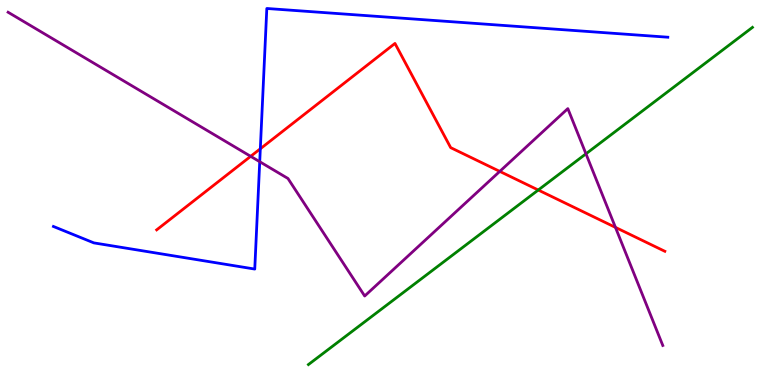[{'lines': ['blue', 'red'], 'intersections': [{'x': 3.36, 'y': 6.14}]}, {'lines': ['green', 'red'], 'intersections': [{'x': 6.95, 'y': 5.06}]}, {'lines': ['purple', 'red'], 'intersections': [{'x': 3.23, 'y': 5.94}, {'x': 6.45, 'y': 5.55}, {'x': 7.94, 'y': 4.09}]}, {'lines': ['blue', 'green'], 'intersections': []}, {'lines': ['blue', 'purple'], 'intersections': [{'x': 3.35, 'y': 5.8}]}, {'lines': ['green', 'purple'], 'intersections': [{'x': 7.56, 'y': 6.0}]}]